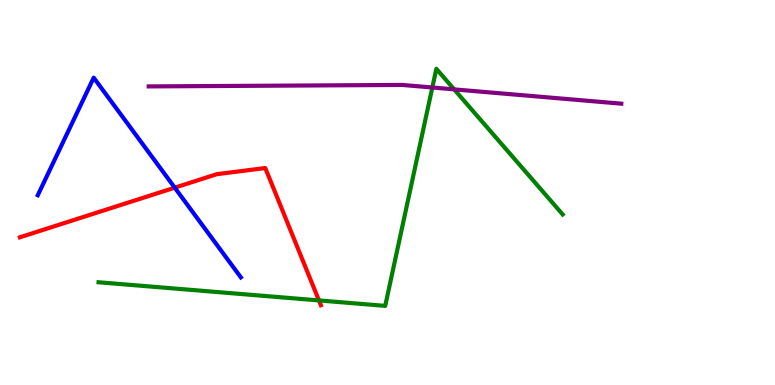[{'lines': ['blue', 'red'], 'intersections': [{'x': 2.25, 'y': 5.13}]}, {'lines': ['green', 'red'], 'intersections': [{'x': 4.12, 'y': 2.2}]}, {'lines': ['purple', 'red'], 'intersections': []}, {'lines': ['blue', 'green'], 'intersections': []}, {'lines': ['blue', 'purple'], 'intersections': []}, {'lines': ['green', 'purple'], 'intersections': [{'x': 5.58, 'y': 7.73}, {'x': 5.86, 'y': 7.68}]}]